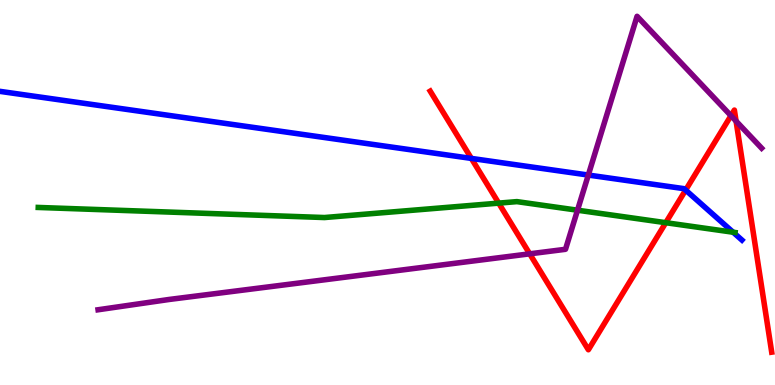[{'lines': ['blue', 'red'], 'intersections': [{'x': 6.08, 'y': 5.89}, {'x': 8.85, 'y': 5.06}]}, {'lines': ['green', 'red'], 'intersections': [{'x': 6.43, 'y': 4.72}, {'x': 8.59, 'y': 4.22}]}, {'lines': ['purple', 'red'], 'intersections': [{'x': 6.83, 'y': 3.41}, {'x': 9.43, 'y': 6.99}, {'x': 9.5, 'y': 6.85}]}, {'lines': ['blue', 'green'], 'intersections': [{'x': 9.46, 'y': 3.97}]}, {'lines': ['blue', 'purple'], 'intersections': [{'x': 7.59, 'y': 5.45}]}, {'lines': ['green', 'purple'], 'intersections': [{'x': 7.45, 'y': 4.54}]}]